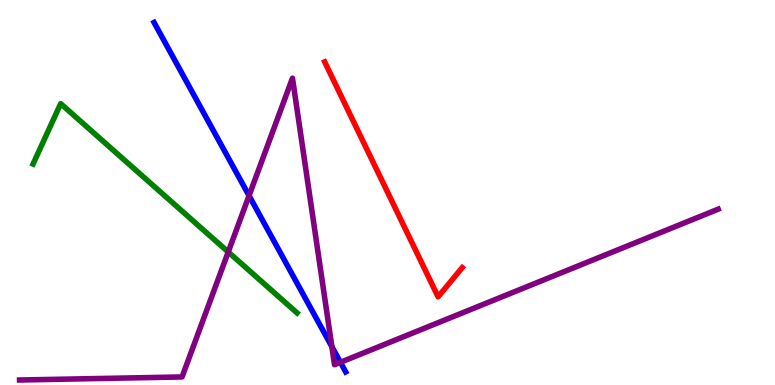[{'lines': ['blue', 'red'], 'intersections': []}, {'lines': ['green', 'red'], 'intersections': []}, {'lines': ['purple', 'red'], 'intersections': []}, {'lines': ['blue', 'green'], 'intersections': []}, {'lines': ['blue', 'purple'], 'intersections': [{'x': 3.21, 'y': 4.92}, {'x': 4.28, 'y': 0.995}, {'x': 4.39, 'y': 0.589}]}, {'lines': ['green', 'purple'], 'intersections': [{'x': 2.94, 'y': 3.45}]}]